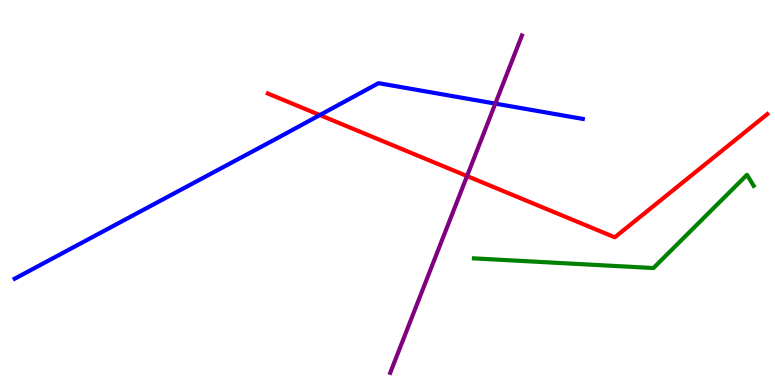[{'lines': ['blue', 'red'], 'intersections': [{'x': 4.13, 'y': 7.01}]}, {'lines': ['green', 'red'], 'intersections': []}, {'lines': ['purple', 'red'], 'intersections': [{'x': 6.03, 'y': 5.43}]}, {'lines': ['blue', 'green'], 'intersections': []}, {'lines': ['blue', 'purple'], 'intersections': [{'x': 6.39, 'y': 7.31}]}, {'lines': ['green', 'purple'], 'intersections': []}]